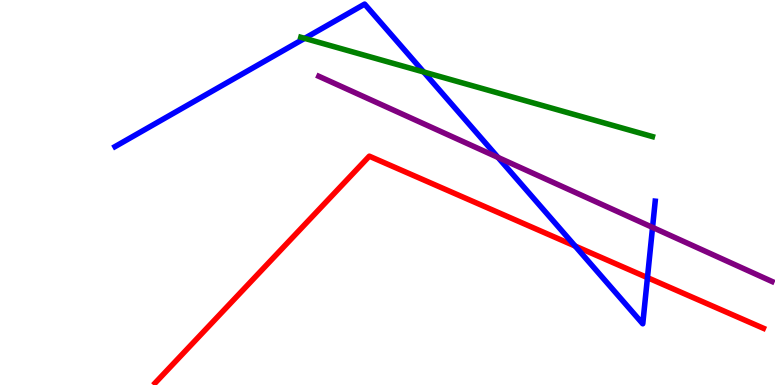[{'lines': ['blue', 'red'], 'intersections': [{'x': 7.42, 'y': 3.61}, {'x': 8.35, 'y': 2.79}]}, {'lines': ['green', 'red'], 'intersections': []}, {'lines': ['purple', 'red'], 'intersections': []}, {'lines': ['blue', 'green'], 'intersections': [{'x': 3.93, 'y': 9.0}, {'x': 5.47, 'y': 8.13}]}, {'lines': ['blue', 'purple'], 'intersections': [{'x': 6.43, 'y': 5.91}, {'x': 8.42, 'y': 4.09}]}, {'lines': ['green', 'purple'], 'intersections': []}]